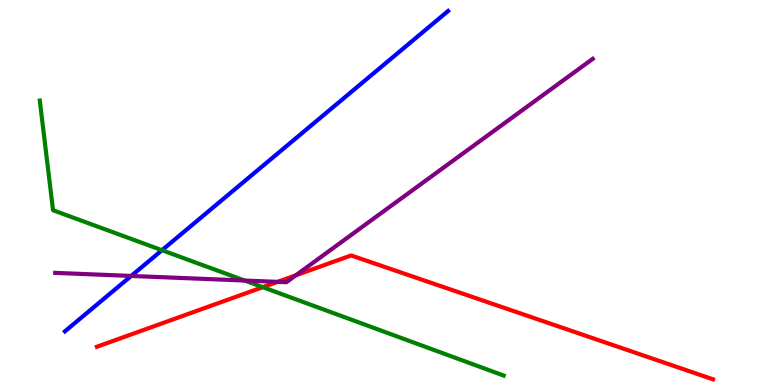[{'lines': ['blue', 'red'], 'intersections': []}, {'lines': ['green', 'red'], 'intersections': [{'x': 3.39, 'y': 2.54}]}, {'lines': ['purple', 'red'], 'intersections': [{'x': 3.58, 'y': 2.68}, {'x': 3.82, 'y': 2.85}]}, {'lines': ['blue', 'green'], 'intersections': [{'x': 2.09, 'y': 3.5}]}, {'lines': ['blue', 'purple'], 'intersections': [{'x': 1.69, 'y': 2.83}]}, {'lines': ['green', 'purple'], 'intersections': [{'x': 3.16, 'y': 2.71}]}]